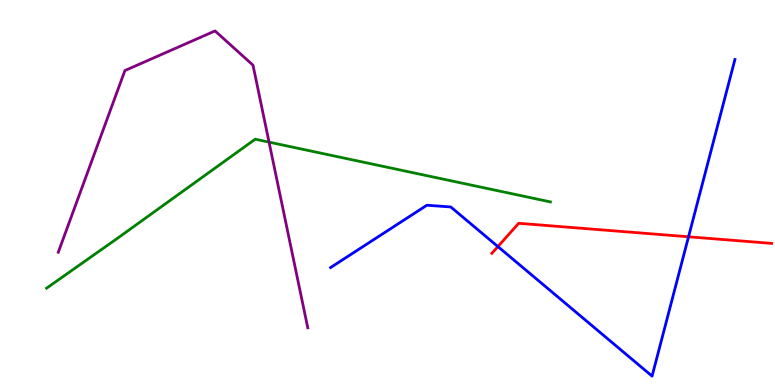[{'lines': ['blue', 'red'], 'intersections': [{'x': 6.42, 'y': 3.6}, {'x': 8.88, 'y': 3.85}]}, {'lines': ['green', 'red'], 'intersections': []}, {'lines': ['purple', 'red'], 'intersections': []}, {'lines': ['blue', 'green'], 'intersections': []}, {'lines': ['blue', 'purple'], 'intersections': []}, {'lines': ['green', 'purple'], 'intersections': [{'x': 3.47, 'y': 6.31}]}]